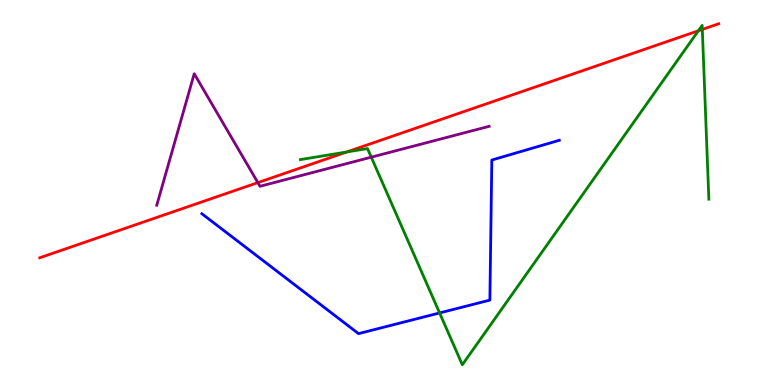[{'lines': ['blue', 'red'], 'intersections': []}, {'lines': ['green', 'red'], 'intersections': [{'x': 4.47, 'y': 6.05}, {'x': 9.01, 'y': 9.2}, {'x': 9.06, 'y': 9.24}]}, {'lines': ['purple', 'red'], 'intersections': [{'x': 3.33, 'y': 5.26}]}, {'lines': ['blue', 'green'], 'intersections': [{'x': 5.67, 'y': 1.87}]}, {'lines': ['blue', 'purple'], 'intersections': []}, {'lines': ['green', 'purple'], 'intersections': [{'x': 4.79, 'y': 5.92}]}]